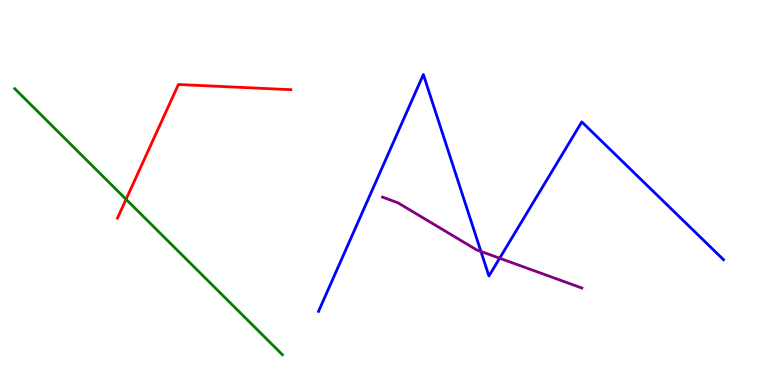[{'lines': ['blue', 'red'], 'intersections': []}, {'lines': ['green', 'red'], 'intersections': [{'x': 1.63, 'y': 4.82}]}, {'lines': ['purple', 'red'], 'intersections': []}, {'lines': ['blue', 'green'], 'intersections': []}, {'lines': ['blue', 'purple'], 'intersections': [{'x': 6.21, 'y': 3.47}, {'x': 6.45, 'y': 3.29}]}, {'lines': ['green', 'purple'], 'intersections': []}]